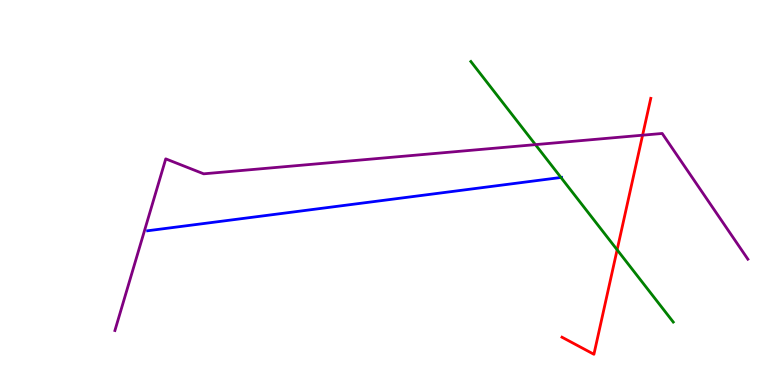[{'lines': ['blue', 'red'], 'intersections': []}, {'lines': ['green', 'red'], 'intersections': [{'x': 7.96, 'y': 3.51}]}, {'lines': ['purple', 'red'], 'intersections': [{'x': 8.29, 'y': 6.49}]}, {'lines': ['blue', 'green'], 'intersections': [{'x': 7.24, 'y': 5.39}]}, {'lines': ['blue', 'purple'], 'intersections': []}, {'lines': ['green', 'purple'], 'intersections': [{'x': 6.91, 'y': 6.24}]}]